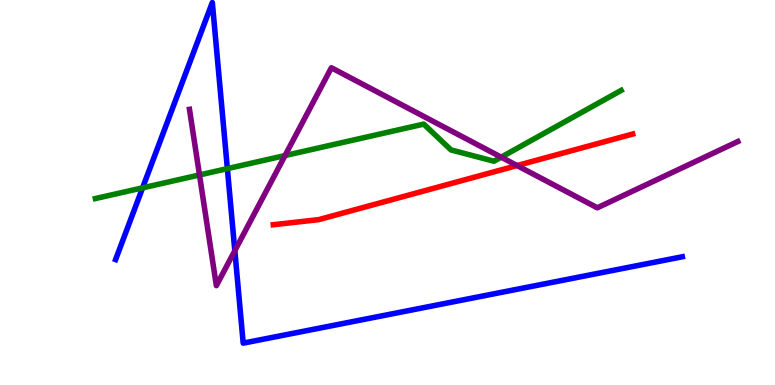[{'lines': ['blue', 'red'], 'intersections': []}, {'lines': ['green', 'red'], 'intersections': []}, {'lines': ['purple', 'red'], 'intersections': [{'x': 6.67, 'y': 5.7}]}, {'lines': ['blue', 'green'], 'intersections': [{'x': 1.84, 'y': 5.12}, {'x': 2.93, 'y': 5.62}]}, {'lines': ['blue', 'purple'], 'intersections': [{'x': 3.03, 'y': 3.49}]}, {'lines': ['green', 'purple'], 'intersections': [{'x': 2.57, 'y': 5.46}, {'x': 3.68, 'y': 5.96}, {'x': 6.47, 'y': 5.92}]}]